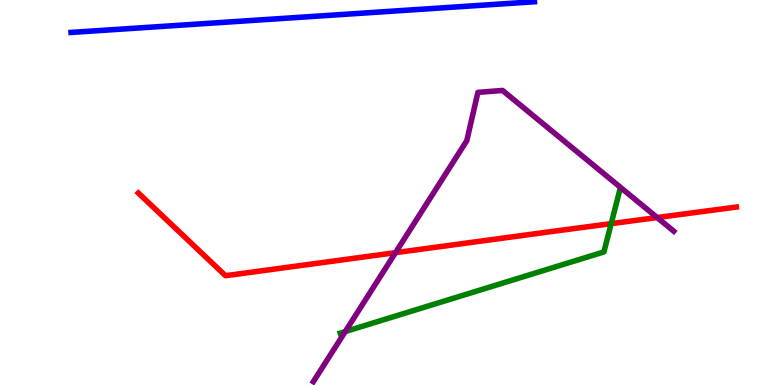[{'lines': ['blue', 'red'], 'intersections': []}, {'lines': ['green', 'red'], 'intersections': [{'x': 7.89, 'y': 4.19}]}, {'lines': ['purple', 'red'], 'intersections': [{'x': 5.1, 'y': 3.44}, {'x': 8.48, 'y': 4.35}]}, {'lines': ['blue', 'green'], 'intersections': []}, {'lines': ['blue', 'purple'], 'intersections': []}, {'lines': ['green', 'purple'], 'intersections': [{'x': 4.45, 'y': 1.39}]}]